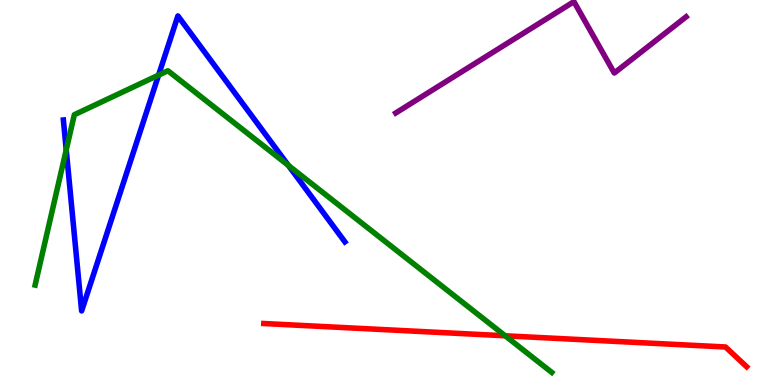[{'lines': ['blue', 'red'], 'intersections': []}, {'lines': ['green', 'red'], 'intersections': [{'x': 6.52, 'y': 1.28}]}, {'lines': ['purple', 'red'], 'intersections': []}, {'lines': ['blue', 'green'], 'intersections': [{'x': 0.855, 'y': 6.11}, {'x': 2.05, 'y': 8.05}, {'x': 3.72, 'y': 5.7}]}, {'lines': ['blue', 'purple'], 'intersections': []}, {'lines': ['green', 'purple'], 'intersections': []}]